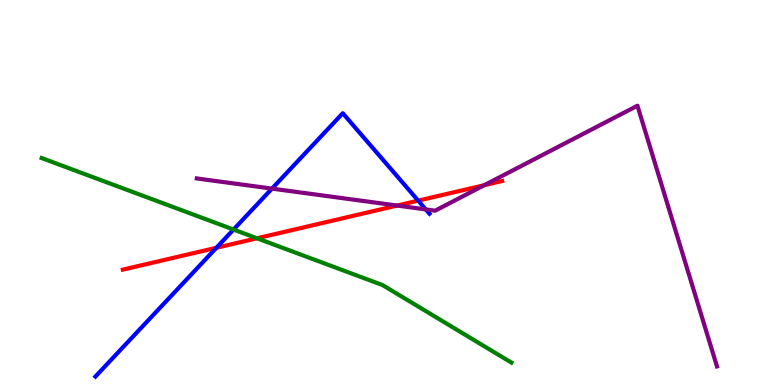[{'lines': ['blue', 'red'], 'intersections': [{'x': 2.79, 'y': 3.56}, {'x': 5.4, 'y': 4.79}]}, {'lines': ['green', 'red'], 'intersections': [{'x': 3.32, 'y': 3.81}]}, {'lines': ['purple', 'red'], 'intersections': [{'x': 5.12, 'y': 4.66}, {'x': 6.25, 'y': 5.19}]}, {'lines': ['blue', 'green'], 'intersections': [{'x': 3.01, 'y': 4.04}]}, {'lines': ['blue', 'purple'], 'intersections': [{'x': 3.51, 'y': 5.1}, {'x': 5.49, 'y': 4.56}]}, {'lines': ['green', 'purple'], 'intersections': []}]